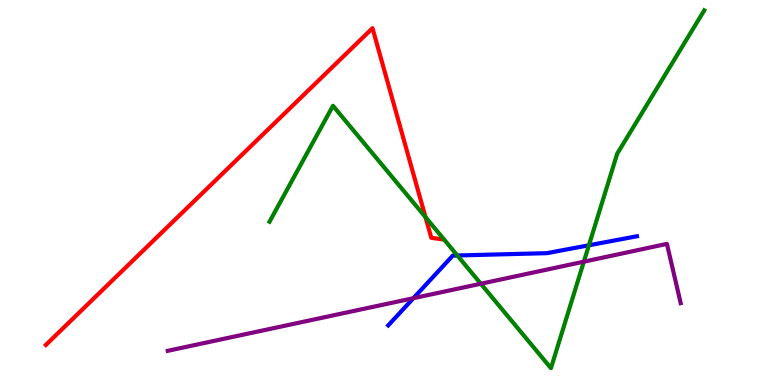[{'lines': ['blue', 'red'], 'intersections': []}, {'lines': ['green', 'red'], 'intersections': [{'x': 5.49, 'y': 4.36}]}, {'lines': ['purple', 'red'], 'intersections': []}, {'lines': ['blue', 'green'], 'intersections': [{'x': 5.9, 'y': 3.36}, {'x': 7.6, 'y': 3.63}]}, {'lines': ['blue', 'purple'], 'intersections': [{'x': 5.33, 'y': 2.25}]}, {'lines': ['green', 'purple'], 'intersections': [{'x': 6.2, 'y': 2.63}, {'x': 7.53, 'y': 3.2}]}]